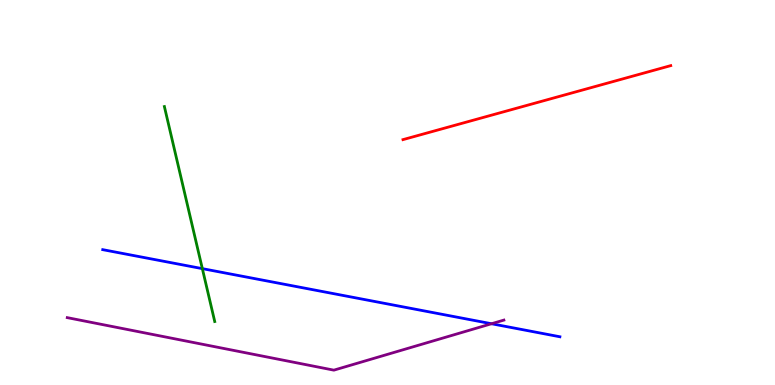[{'lines': ['blue', 'red'], 'intersections': []}, {'lines': ['green', 'red'], 'intersections': []}, {'lines': ['purple', 'red'], 'intersections': []}, {'lines': ['blue', 'green'], 'intersections': [{'x': 2.61, 'y': 3.02}]}, {'lines': ['blue', 'purple'], 'intersections': [{'x': 6.34, 'y': 1.59}]}, {'lines': ['green', 'purple'], 'intersections': []}]